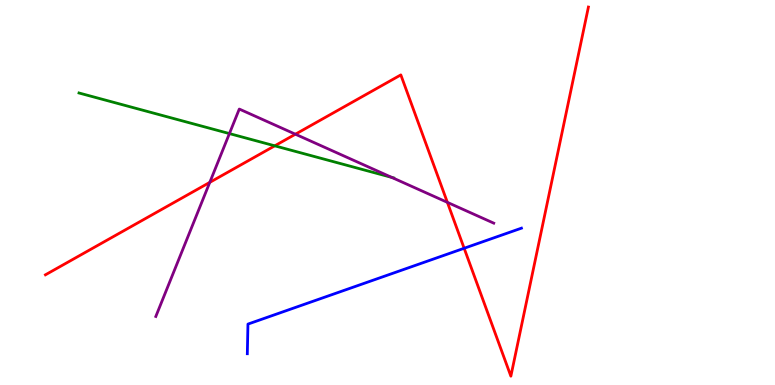[{'lines': ['blue', 'red'], 'intersections': [{'x': 5.99, 'y': 3.55}]}, {'lines': ['green', 'red'], 'intersections': [{'x': 3.55, 'y': 6.21}]}, {'lines': ['purple', 'red'], 'intersections': [{'x': 2.71, 'y': 5.26}, {'x': 3.81, 'y': 6.51}, {'x': 5.77, 'y': 4.74}]}, {'lines': ['blue', 'green'], 'intersections': []}, {'lines': ['blue', 'purple'], 'intersections': []}, {'lines': ['green', 'purple'], 'intersections': [{'x': 2.96, 'y': 6.53}, {'x': 5.05, 'y': 5.39}]}]